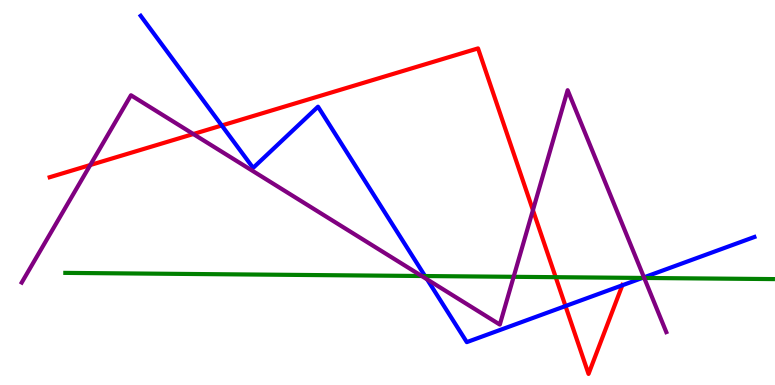[{'lines': ['blue', 'red'], 'intersections': [{'x': 2.86, 'y': 6.74}, {'x': 7.3, 'y': 2.05}, {'x': 8.03, 'y': 2.59}]}, {'lines': ['green', 'red'], 'intersections': [{'x': 7.17, 'y': 2.8}]}, {'lines': ['purple', 'red'], 'intersections': [{'x': 1.16, 'y': 5.71}, {'x': 2.49, 'y': 6.52}, {'x': 6.88, 'y': 4.54}]}, {'lines': ['blue', 'green'], 'intersections': [{'x': 5.48, 'y': 2.83}, {'x': 8.29, 'y': 2.78}]}, {'lines': ['blue', 'purple'], 'intersections': [{'x': 5.51, 'y': 2.74}, {'x': 8.31, 'y': 2.8}]}, {'lines': ['green', 'purple'], 'intersections': [{'x': 5.44, 'y': 2.83}, {'x': 6.63, 'y': 2.81}, {'x': 8.31, 'y': 2.78}]}]